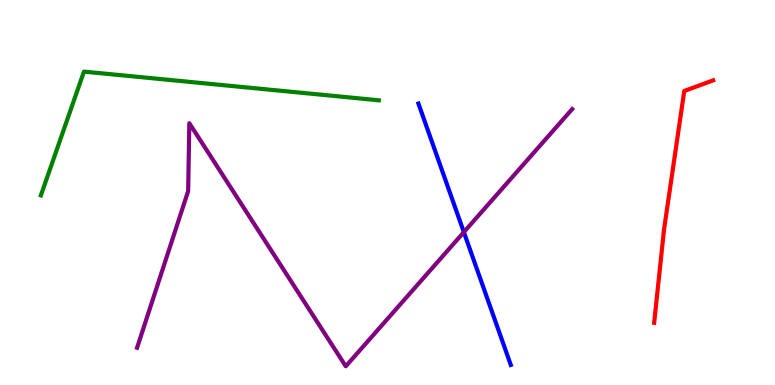[{'lines': ['blue', 'red'], 'intersections': []}, {'lines': ['green', 'red'], 'intersections': []}, {'lines': ['purple', 'red'], 'intersections': []}, {'lines': ['blue', 'green'], 'intersections': []}, {'lines': ['blue', 'purple'], 'intersections': [{'x': 5.99, 'y': 3.97}]}, {'lines': ['green', 'purple'], 'intersections': []}]